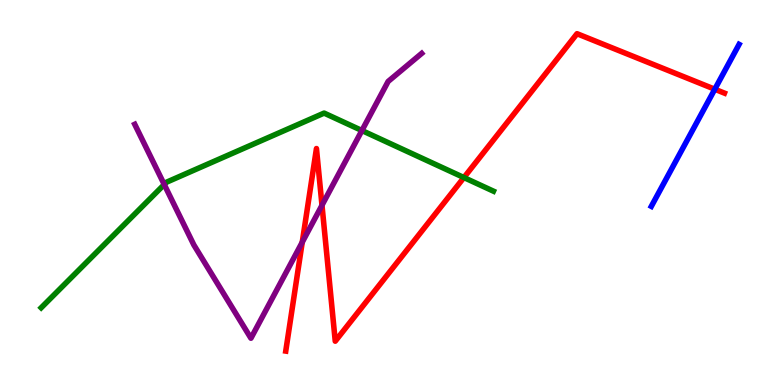[{'lines': ['blue', 'red'], 'intersections': [{'x': 9.22, 'y': 7.68}]}, {'lines': ['green', 'red'], 'intersections': [{'x': 5.99, 'y': 5.39}]}, {'lines': ['purple', 'red'], 'intersections': [{'x': 3.9, 'y': 3.71}, {'x': 4.15, 'y': 4.67}]}, {'lines': ['blue', 'green'], 'intersections': []}, {'lines': ['blue', 'purple'], 'intersections': []}, {'lines': ['green', 'purple'], 'intersections': [{'x': 2.12, 'y': 5.21}, {'x': 4.67, 'y': 6.61}]}]